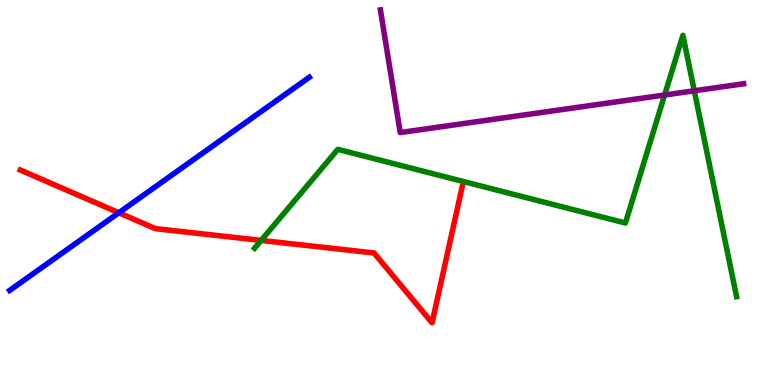[{'lines': ['blue', 'red'], 'intersections': [{'x': 1.53, 'y': 4.47}]}, {'lines': ['green', 'red'], 'intersections': [{'x': 3.37, 'y': 3.76}]}, {'lines': ['purple', 'red'], 'intersections': []}, {'lines': ['blue', 'green'], 'intersections': []}, {'lines': ['blue', 'purple'], 'intersections': []}, {'lines': ['green', 'purple'], 'intersections': [{'x': 8.58, 'y': 7.53}, {'x': 8.96, 'y': 7.64}]}]